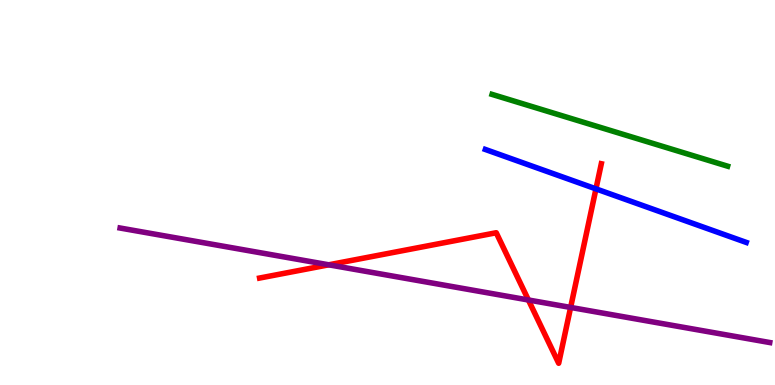[{'lines': ['blue', 'red'], 'intersections': [{'x': 7.69, 'y': 5.09}]}, {'lines': ['green', 'red'], 'intersections': []}, {'lines': ['purple', 'red'], 'intersections': [{'x': 4.24, 'y': 3.12}, {'x': 6.82, 'y': 2.21}, {'x': 7.36, 'y': 2.01}]}, {'lines': ['blue', 'green'], 'intersections': []}, {'lines': ['blue', 'purple'], 'intersections': []}, {'lines': ['green', 'purple'], 'intersections': []}]